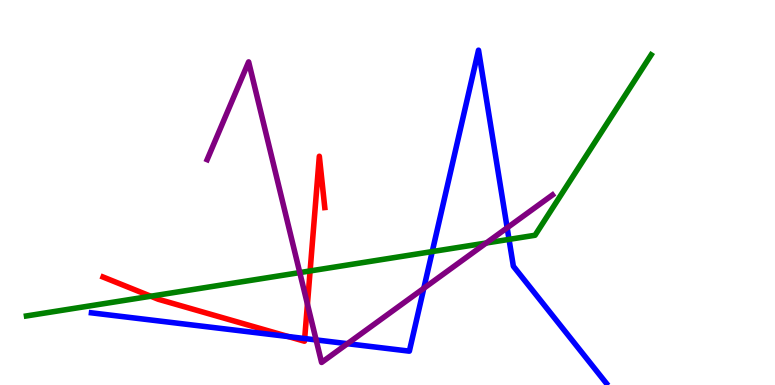[{'lines': ['blue', 'red'], 'intersections': [{'x': 3.72, 'y': 1.26}, {'x': 3.93, 'y': 1.21}]}, {'lines': ['green', 'red'], 'intersections': [{'x': 1.95, 'y': 2.31}, {'x': 4.0, 'y': 2.96}]}, {'lines': ['purple', 'red'], 'intersections': [{'x': 3.97, 'y': 2.1}]}, {'lines': ['blue', 'green'], 'intersections': [{'x': 5.58, 'y': 3.47}, {'x': 6.57, 'y': 3.78}]}, {'lines': ['blue', 'purple'], 'intersections': [{'x': 4.08, 'y': 1.17}, {'x': 4.48, 'y': 1.07}, {'x': 5.47, 'y': 2.51}, {'x': 6.54, 'y': 4.08}]}, {'lines': ['green', 'purple'], 'intersections': [{'x': 3.87, 'y': 2.92}, {'x': 6.27, 'y': 3.69}]}]